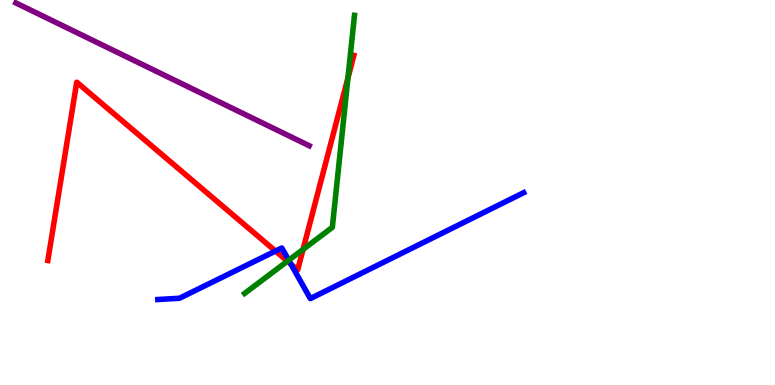[{'lines': ['blue', 'red'], 'intersections': [{'x': 3.55, 'y': 3.48}, {'x': 3.75, 'y': 3.14}]}, {'lines': ['green', 'red'], 'intersections': [{'x': 3.71, 'y': 3.22}, {'x': 3.91, 'y': 3.52}, {'x': 4.49, 'y': 7.98}]}, {'lines': ['purple', 'red'], 'intersections': []}, {'lines': ['blue', 'green'], 'intersections': [{'x': 3.73, 'y': 3.24}]}, {'lines': ['blue', 'purple'], 'intersections': []}, {'lines': ['green', 'purple'], 'intersections': []}]